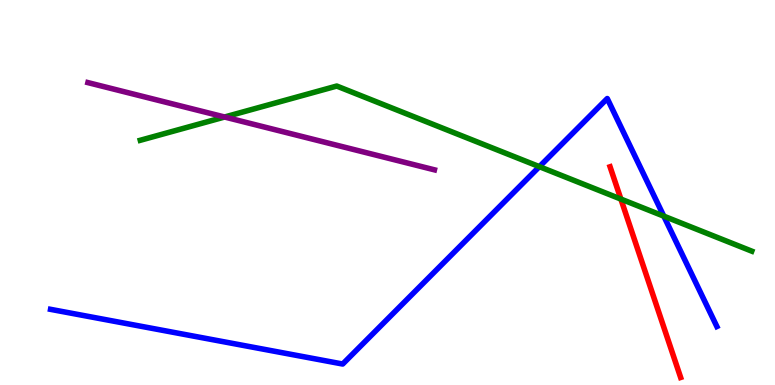[{'lines': ['blue', 'red'], 'intersections': []}, {'lines': ['green', 'red'], 'intersections': [{'x': 8.01, 'y': 4.83}]}, {'lines': ['purple', 'red'], 'intersections': []}, {'lines': ['blue', 'green'], 'intersections': [{'x': 6.96, 'y': 5.67}, {'x': 8.57, 'y': 4.39}]}, {'lines': ['blue', 'purple'], 'intersections': []}, {'lines': ['green', 'purple'], 'intersections': [{'x': 2.9, 'y': 6.96}]}]